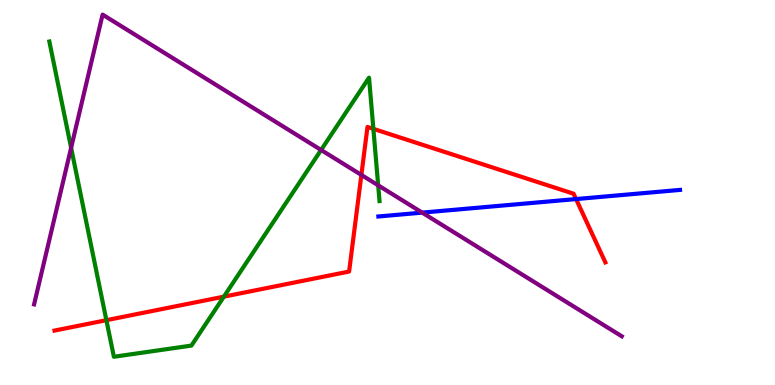[{'lines': ['blue', 'red'], 'intersections': [{'x': 7.43, 'y': 4.83}]}, {'lines': ['green', 'red'], 'intersections': [{'x': 1.37, 'y': 1.68}, {'x': 2.89, 'y': 2.29}, {'x': 4.82, 'y': 6.65}]}, {'lines': ['purple', 'red'], 'intersections': [{'x': 4.66, 'y': 5.46}]}, {'lines': ['blue', 'green'], 'intersections': []}, {'lines': ['blue', 'purple'], 'intersections': [{'x': 5.45, 'y': 4.48}]}, {'lines': ['green', 'purple'], 'intersections': [{'x': 0.918, 'y': 6.16}, {'x': 4.14, 'y': 6.1}, {'x': 4.88, 'y': 5.19}]}]